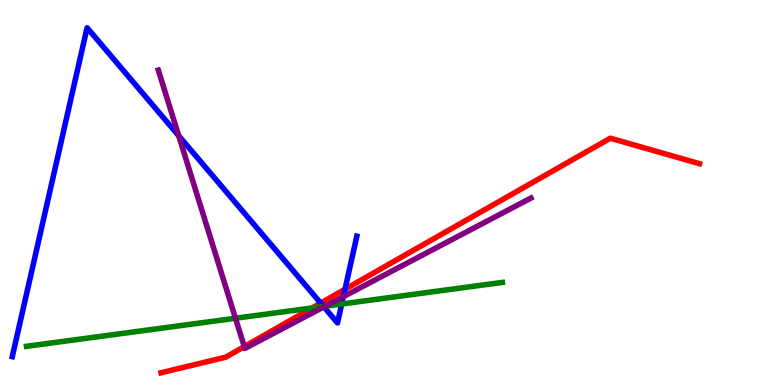[{'lines': ['blue', 'red'], 'intersections': [{'x': 4.14, 'y': 2.13}, {'x': 4.45, 'y': 2.49}]}, {'lines': ['green', 'red'], 'intersections': [{'x': 4.03, 'y': 2.0}]}, {'lines': ['purple', 'red'], 'intersections': [{'x': 3.15, 'y': 0.998}]}, {'lines': ['blue', 'green'], 'intersections': [{'x': 4.17, 'y': 2.04}, {'x': 4.41, 'y': 2.1}]}, {'lines': ['blue', 'purple'], 'intersections': [{'x': 2.31, 'y': 6.47}, {'x': 4.18, 'y': 2.03}, {'x': 4.43, 'y': 2.3}]}, {'lines': ['green', 'purple'], 'intersections': [{'x': 3.04, 'y': 1.73}, {'x': 4.2, 'y': 2.05}]}]